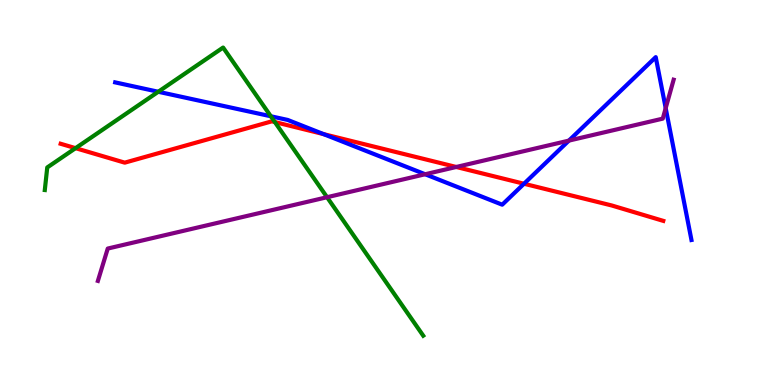[{'lines': ['blue', 'red'], 'intersections': [{'x': 4.18, 'y': 6.52}, {'x': 6.76, 'y': 5.23}]}, {'lines': ['green', 'red'], 'intersections': [{'x': 0.975, 'y': 6.15}, {'x': 3.55, 'y': 6.83}]}, {'lines': ['purple', 'red'], 'intersections': [{'x': 5.89, 'y': 5.66}]}, {'lines': ['blue', 'green'], 'intersections': [{'x': 2.04, 'y': 7.62}, {'x': 3.49, 'y': 6.98}]}, {'lines': ['blue', 'purple'], 'intersections': [{'x': 5.49, 'y': 5.47}, {'x': 7.34, 'y': 6.35}, {'x': 8.59, 'y': 7.19}]}, {'lines': ['green', 'purple'], 'intersections': [{'x': 4.22, 'y': 4.88}]}]